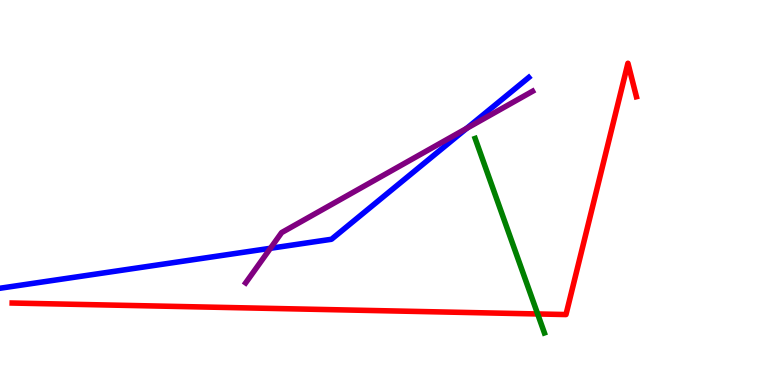[{'lines': ['blue', 'red'], 'intersections': []}, {'lines': ['green', 'red'], 'intersections': [{'x': 6.94, 'y': 1.85}]}, {'lines': ['purple', 'red'], 'intersections': []}, {'lines': ['blue', 'green'], 'intersections': []}, {'lines': ['blue', 'purple'], 'intersections': [{'x': 3.49, 'y': 3.55}, {'x': 6.02, 'y': 6.67}]}, {'lines': ['green', 'purple'], 'intersections': []}]